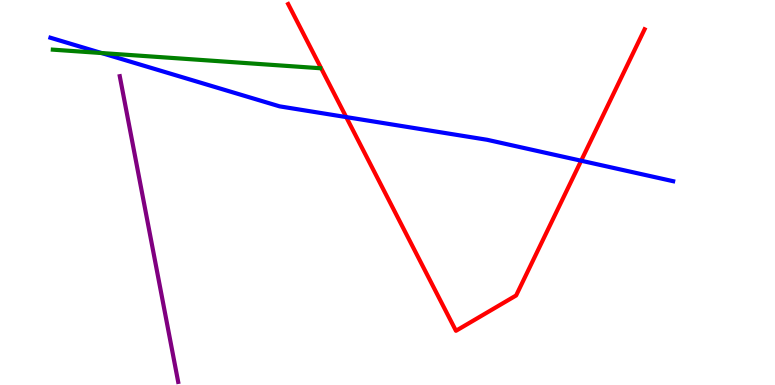[{'lines': ['blue', 'red'], 'intersections': [{'x': 4.47, 'y': 6.96}, {'x': 7.5, 'y': 5.83}]}, {'lines': ['green', 'red'], 'intersections': []}, {'lines': ['purple', 'red'], 'intersections': []}, {'lines': ['blue', 'green'], 'intersections': [{'x': 1.31, 'y': 8.62}]}, {'lines': ['blue', 'purple'], 'intersections': []}, {'lines': ['green', 'purple'], 'intersections': []}]